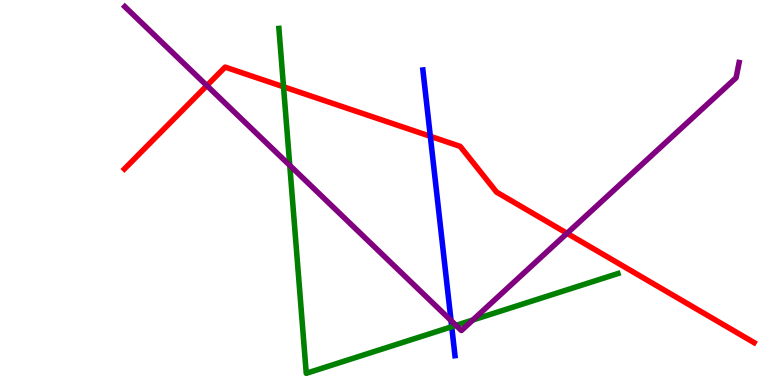[{'lines': ['blue', 'red'], 'intersections': [{'x': 5.55, 'y': 6.46}]}, {'lines': ['green', 'red'], 'intersections': [{'x': 3.66, 'y': 7.75}]}, {'lines': ['purple', 'red'], 'intersections': [{'x': 2.67, 'y': 7.78}, {'x': 7.32, 'y': 3.94}]}, {'lines': ['blue', 'green'], 'intersections': [{'x': 5.83, 'y': 1.51}]}, {'lines': ['blue', 'purple'], 'intersections': [{'x': 5.82, 'y': 1.67}]}, {'lines': ['green', 'purple'], 'intersections': [{'x': 3.74, 'y': 5.7}, {'x': 5.88, 'y': 1.55}, {'x': 6.1, 'y': 1.69}]}]